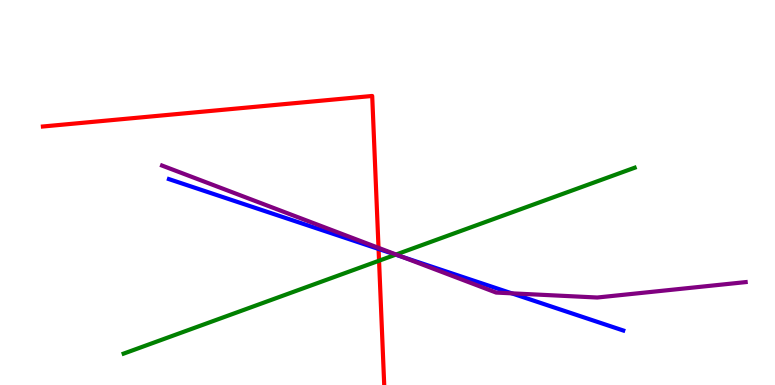[{'lines': ['blue', 'red'], 'intersections': [{'x': 4.88, 'y': 3.53}]}, {'lines': ['green', 'red'], 'intersections': [{'x': 4.89, 'y': 3.23}]}, {'lines': ['purple', 'red'], 'intersections': [{'x': 4.88, 'y': 3.56}]}, {'lines': ['blue', 'green'], 'intersections': [{'x': 5.11, 'y': 3.39}]}, {'lines': ['blue', 'purple'], 'intersections': [{'x': 5.18, 'y': 3.33}, {'x': 6.6, 'y': 2.38}]}, {'lines': ['green', 'purple'], 'intersections': [{'x': 5.11, 'y': 3.39}]}]